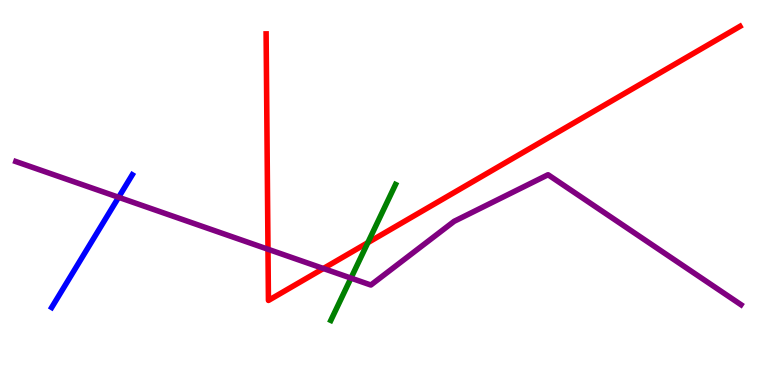[{'lines': ['blue', 'red'], 'intersections': []}, {'lines': ['green', 'red'], 'intersections': [{'x': 4.75, 'y': 3.7}]}, {'lines': ['purple', 'red'], 'intersections': [{'x': 3.46, 'y': 3.53}, {'x': 4.17, 'y': 3.03}]}, {'lines': ['blue', 'green'], 'intersections': []}, {'lines': ['blue', 'purple'], 'intersections': [{'x': 1.53, 'y': 4.88}]}, {'lines': ['green', 'purple'], 'intersections': [{'x': 4.53, 'y': 2.78}]}]